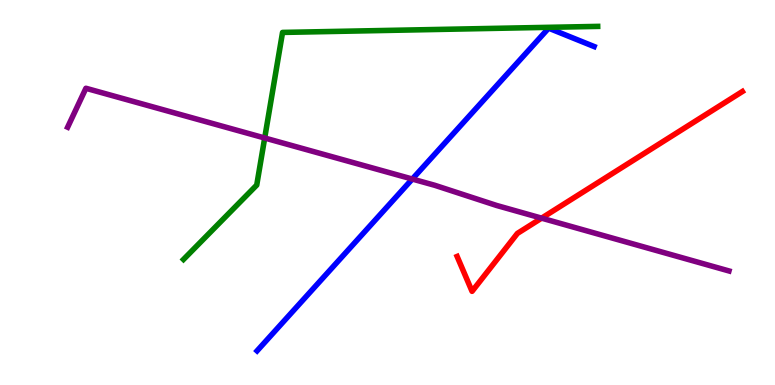[{'lines': ['blue', 'red'], 'intersections': []}, {'lines': ['green', 'red'], 'intersections': []}, {'lines': ['purple', 'red'], 'intersections': [{'x': 6.99, 'y': 4.33}]}, {'lines': ['blue', 'green'], 'intersections': []}, {'lines': ['blue', 'purple'], 'intersections': [{'x': 5.32, 'y': 5.35}]}, {'lines': ['green', 'purple'], 'intersections': [{'x': 3.42, 'y': 6.42}]}]